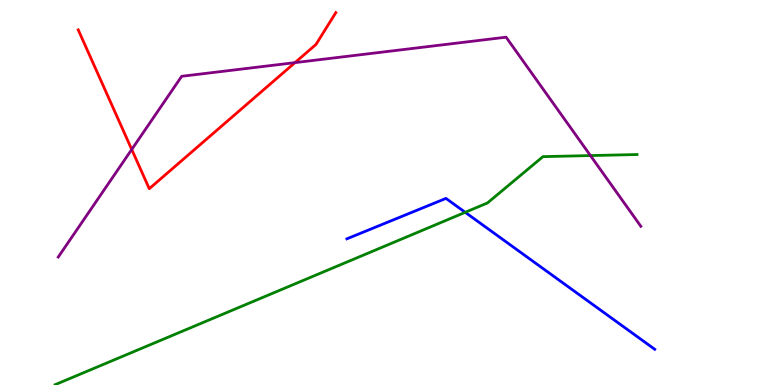[{'lines': ['blue', 'red'], 'intersections': []}, {'lines': ['green', 'red'], 'intersections': []}, {'lines': ['purple', 'red'], 'intersections': [{'x': 1.7, 'y': 6.12}, {'x': 3.81, 'y': 8.37}]}, {'lines': ['blue', 'green'], 'intersections': [{'x': 6.0, 'y': 4.49}]}, {'lines': ['blue', 'purple'], 'intersections': []}, {'lines': ['green', 'purple'], 'intersections': [{'x': 7.62, 'y': 5.96}]}]